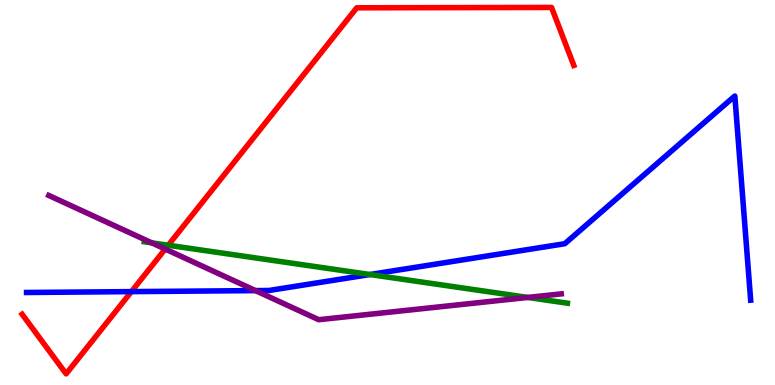[{'lines': ['blue', 'red'], 'intersections': [{'x': 1.7, 'y': 2.43}]}, {'lines': ['green', 'red'], 'intersections': [{'x': 2.17, 'y': 3.63}]}, {'lines': ['purple', 'red'], 'intersections': [{'x': 2.13, 'y': 3.53}]}, {'lines': ['blue', 'green'], 'intersections': [{'x': 4.77, 'y': 2.87}]}, {'lines': ['blue', 'purple'], 'intersections': [{'x': 3.3, 'y': 2.45}]}, {'lines': ['green', 'purple'], 'intersections': [{'x': 1.96, 'y': 3.69}, {'x': 6.81, 'y': 2.27}]}]